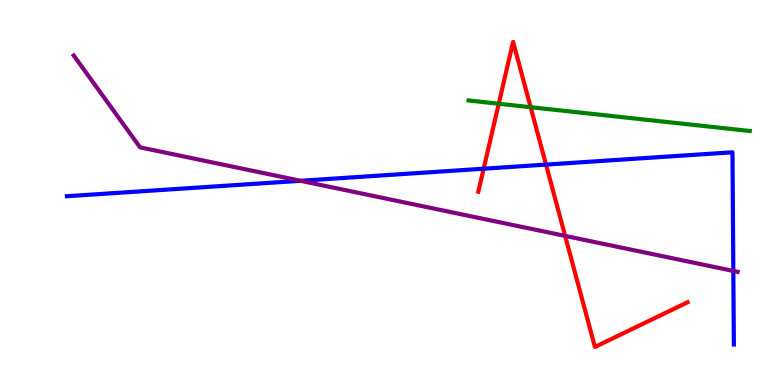[{'lines': ['blue', 'red'], 'intersections': [{'x': 6.24, 'y': 5.62}, {'x': 7.05, 'y': 5.72}]}, {'lines': ['green', 'red'], 'intersections': [{'x': 6.44, 'y': 7.31}, {'x': 6.85, 'y': 7.22}]}, {'lines': ['purple', 'red'], 'intersections': [{'x': 7.29, 'y': 3.87}]}, {'lines': ['blue', 'green'], 'intersections': []}, {'lines': ['blue', 'purple'], 'intersections': [{'x': 3.88, 'y': 5.3}, {'x': 9.46, 'y': 2.96}]}, {'lines': ['green', 'purple'], 'intersections': []}]